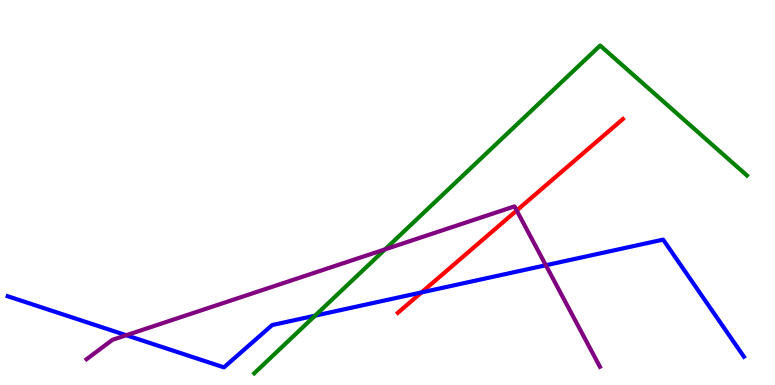[{'lines': ['blue', 'red'], 'intersections': [{'x': 5.44, 'y': 2.4}]}, {'lines': ['green', 'red'], 'intersections': []}, {'lines': ['purple', 'red'], 'intersections': [{'x': 6.67, 'y': 4.53}]}, {'lines': ['blue', 'green'], 'intersections': [{'x': 4.07, 'y': 1.8}]}, {'lines': ['blue', 'purple'], 'intersections': [{'x': 1.63, 'y': 1.29}, {'x': 7.04, 'y': 3.11}]}, {'lines': ['green', 'purple'], 'intersections': [{'x': 4.97, 'y': 3.52}]}]